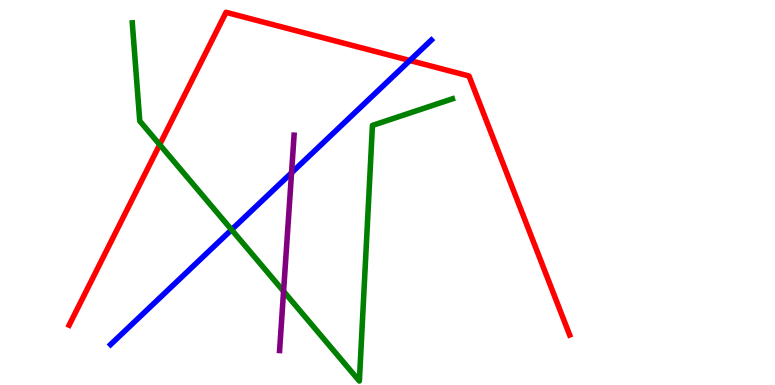[{'lines': ['blue', 'red'], 'intersections': [{'x': 5.29, 'y': 8.43}]}, {'lines': ['green', 'red'], 'intersections': [{'x': 2.06, 'y': 6.24}]}, {'lines': ['purple', 'red'], 'intersections': []}, {'lines': ['blue', 'green'], 'intersections': [{'x': 2.99, 'y': 4.03}]}, {'lines': ['blue', 'purple'], 'intersections': [{'x': 3.76, 'y': 5.51}]}, {'lines': ['green', 'purple'], 'intersections': [{'x': 3.66, 'y': 2.43}]}]